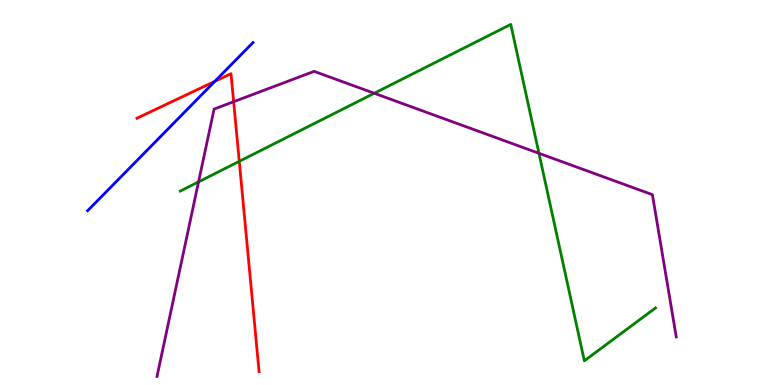[{'lines': ['blue', 'red'], 'intersections': [{'x': 2.77, 'y': 7.89}]}, {'lines': ['green', 'red'], 'intersections': [{'x': 3.09, 'y': 5.81}]}, {'lines': ['purple', 'red'], 'intersections': [{'x': 3.01, 'y': 7.36}]}, {'lines': ['blue', 'green'], 'intersections': []}, {'lines': ['blue', 'purple'], 'intersections': []}, {'lines': ['green', 'purple'], 'intersections': [{'x': 2.56, 'y': 5.28}, {'x': 4.83, 'y': 7.58}, {'x': 6.95, 'y': 6.02}]}]